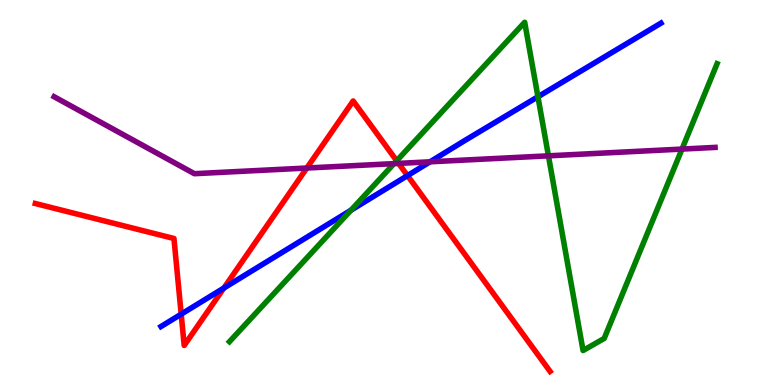[{'lines': ['blue', 'red'], 'intersections': [{'x': 2.34, 'y': 1.84}, {'x': 2.89, 'y': 2.52}, {'x': 5.26, 'y': 5.44}]}, {'lines': ['green', 'red'], 'intersections': [{'x': 5.12, 'y': 5.82}]}, {'lines': ['purple', 'red'], 'intersections': [{'x': 3.96, 'y': 5.64}, {'x': 5.14, 'y': 5.76}]}, {'lines': ['blue', 'green'], 'intersections': [{'x': 4.53, 'y': 4.54}, {'x': 6.94, 'y': 7.49}]}, {'lines': ['blue', 'purple'], 'intersections': [{'x': 5.55, 'y': 5.8}]}, {'lines': ['green', 'purple'], 'intersections': [{'x': 5.08, 'y': 5.75}, {'x': 7.08, 'y': 5.95}, {'x': 8.8, 'y': 6.13}]}]